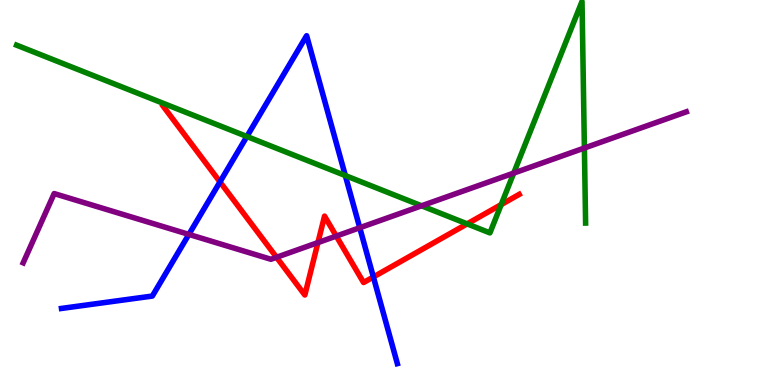[{'lines': ['blue', 'red'], 'intersections': [{'x': 2.84, 'y': 5.28}, {'x': 4.82, 'y': 2.81}]}, {'lines': ['green', 'red'], 'intersections': [{'x': 6.03, 'y': 4.19}, {'x': 6.47, 'y': 4.69}]}, {'lines': ['purple', 'red'], 'intersections': [{'x': 3.57, 'y': 3.32}, {'x': 4.1, 'y': 3.7}, {'x': 4.34, 'y': 3.87}]}, {'lines': ['blue', 'green'], 'intersections': [{'x': 3.19, 'y': 6.45}, {'x': 4.46, 'y': 5.44}]}, {'lines': ['blue', 'purple'], 'intersections': [{'x': 2.44, 'y': 3.91}, {'x': 4.64, 'y': 4.08}]}, {'lines': ['green', 'purple'], 'intersections': [{'x': 5.44, 'y': 4.65}, {'x': 6.63, 'y': 5.5}, {'x': 7.54, 'y': 6.16}]}]